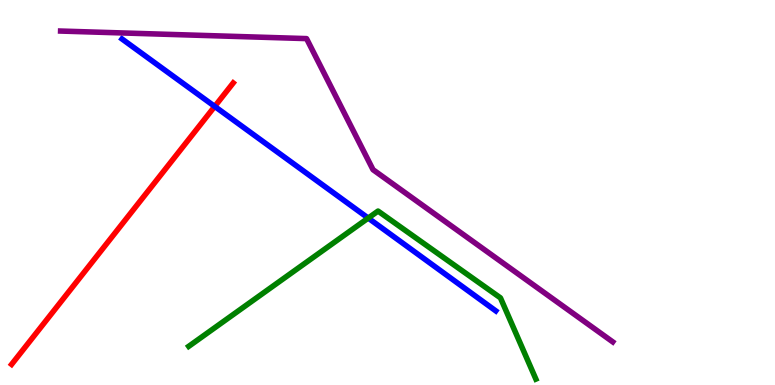[{'lines': ['blue', 'red'], 'intersections': [{'x': 2.77, 'y': 7.24}]}, {'lines': ['green', 'red'], 'intersections': []}, {'lines': ['purple', 'red'], 'intersections': []}, {'lines': ['blue', 'green'], 'intersections': [{'x': 4.75, 'y': 4.34}]}, {'lines': ['blue', 'purple'], 'intersections': []}, {'lines': ['green', 'purple'], 'intersections': []}]